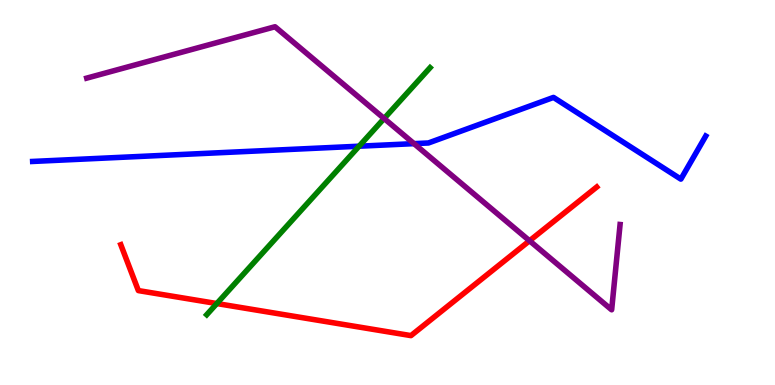[{'lines': ['blue', 'red'], 'intersections': []}, {'lines': ['green', 'red'], 'intersections': [{'x': 2.8, 'y': 2.12}]}, {'lines': ['purple', 'red'], 'intersections': [{'x': 6.83, 'y': 3.75}]}, {'lines': ['blue', 'green'], 'intersections': [{'x': 4.63, 'y': 6.2}]}, {'lines': ['blue', 'purple'], 'intersections': [{'x': 5.34, 'y': 6.27}]}, {'lines': ['green', 'purple'], 'intersections': [{'x': 4.96, 'y': 6.92}]}]